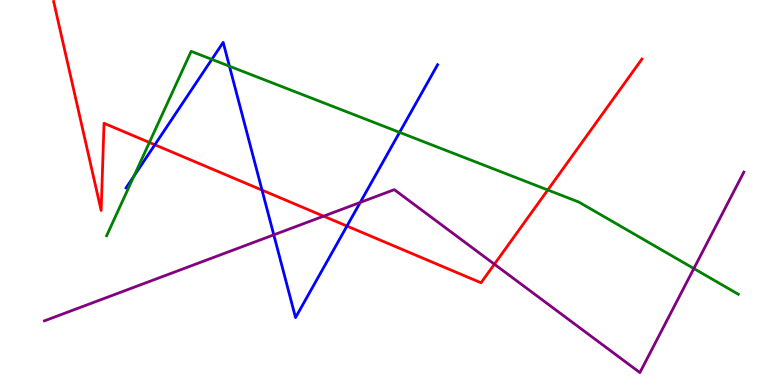[{'lines': ['blue', 'red'], 'intersections': [{'x': 2.0, 'y': 6.24}, {'x': 3.38, 'y': 5.06}, {'x': 4.48, 'y': 4.13}]}, {'lines': ['green', 'red'], 'intersections': [{'x': 1.93, 'y': 6.3}, {'x': 7.07, 'y': 5.07}]}, {'lines': ['purple', 'red'], 'intersections': [{'x': 4.18, 'y': 4.39}, {'x': 6.38, 'y': 3.14}]}, {'lines': ['blue', 'green'], 'intersections': [{'x': 1.73, 'y': 5.43}, {'x': 2.73, 'y': 8.46}, {'x': 2.96, 'y': 8.28}, {'x': 5.16, 'y': 6.56}]}, {'lines': ['blue', 'purple'], 'intersections': [{'x': 3.53, 'y': 3.9}, {'x': 4.65, 'y': 4.74}]}, {'lines': ['green', 'purple'], 'intersections': [{'x': 8.95, 'y': 3.03}]}]